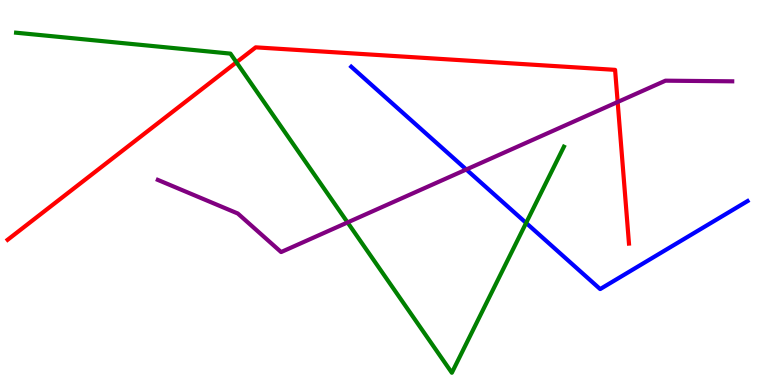[{'lines': ['blue', 'red'], 'intersections': []}, {'lines': ['green', 'red'], 'intersections': [{'x': 3.05, 'y': 8.38}]}, {'lines': ['purple', 'red'], 'intersections': [{'x': 7.97, 'y': 7.35}]}, {'lines': ['blue', 'green'], 'intersections': [{'x': 6.79, 'y': 4.21}]}, {'lines': ['blue', 'purple'], 'intersections': [{'x': 6.02, 'y': 5.6}]}, {'lines': ['green', 'purple'], 'intersections': [{'x': 4.48, 'y': 4.22}]}]